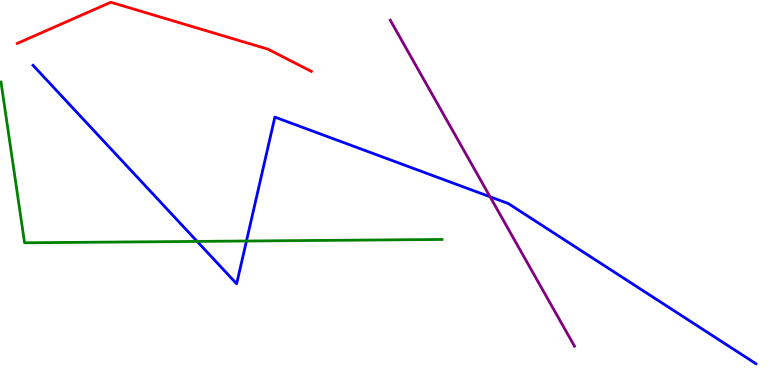[{'lines': ['blue', 'red'], 'intersections': []}, {'lines': ['green', 'red'], 'intersections': []}, {'lines': ['purple', 'red'], 'intersections': []}, {'lines': ['blue', 'green'], 'intersections': [{'x': 2.54, 'y': 3.73}, {'x': 3.18, 'y': 3.74}]}, {'lines': ['blue', 'purple'], 'intersections': [{'x': 6.32, 'y': 4.89}]}, {'lines': ['green', 'purple'], 'intersections': []}]